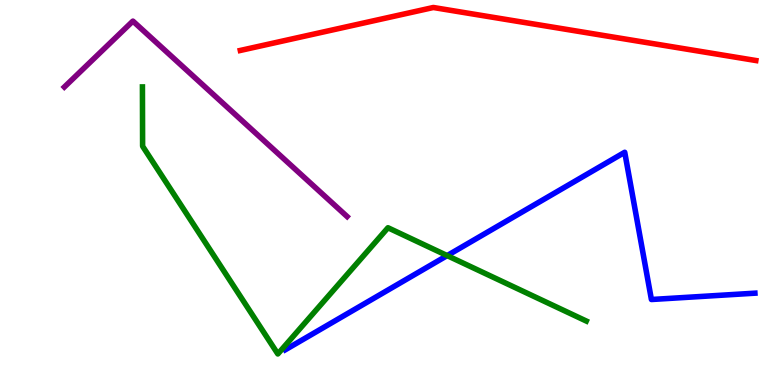[{'lines': ['blue', 'red'], 'intersections': []}, {'lines': ['green', 'red'], 'intersections': []}, {'lines': ['purple', 'red'], 'intersections': []}, {'lines': ['blue', 'green'], 'intersections': [{'x': 5.77, 'y': 3.36}]}, {'lines': ['blue', 'purple'], 'intersections': []}, {'lines': ['green', 'purple'], 'intersections': []}]